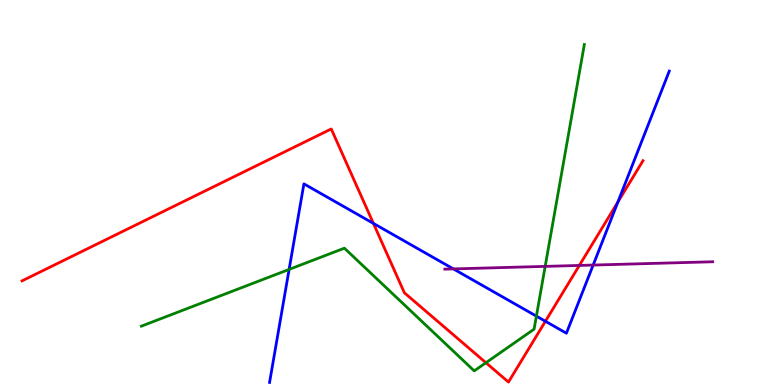[{'lines': ['blue', 'red'], 'intersections': [{'x': 4.82, 'y': 4.2}, {'x': 7.04, 'y': 1.66}, {'x': 7.97, 'y': 4.75}]}, {'lines': ['green', 'red'], 'intersections': [{'x': 6.27, 'y': 0.578}]}, {'lines': ['purple', 'red'], 'intersections': [{'x': 7.48, 'y': 3.11}]}, {'lines': ['blue', 'green'], 'intersections': [{'x': 3.73, 'y': 3.0}, {'x': 6.92, 'y': 1.79}]}, {'lines': ['blue', 'purple'], 'intersections': [{'x': 5.85, 'y': 3.02}, {'x': 7.65, 'y': 3.12}]}, {'lines': ['green', 'purple'], 'intersections': [{'x': 7.03, 'y': 3.08}]}]